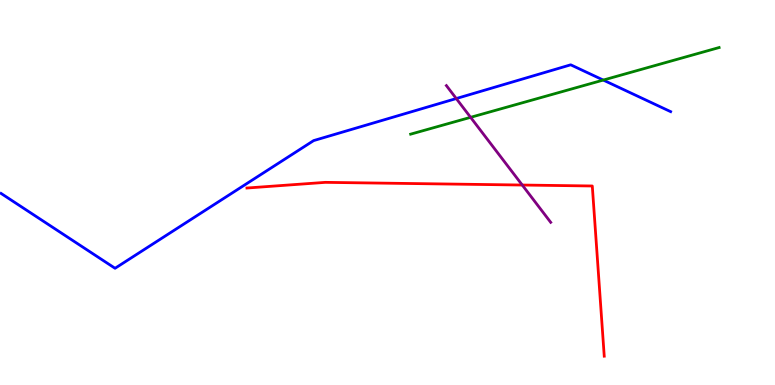[{'lines': ['blue', 'red'], 'intersections': []}, {'lines': ['green', 'red'], 'intersections': []}, {'lines': ['purple', 'red'], 'intersections': [{'x': 6.74, 'y': 5.19}]}, {'lines': ['blue', 'green'], 'intersections': [{'x': 7.78, 'y': 7.92}]}, {'lines': ['blue', 'purple'], 'intersections': [{'x': 5.89, 'y': 7.44}]}, {'lines': ['green', 'purple'], 'intersections': [{'x': 6.07, 'y': 6.95}]}]